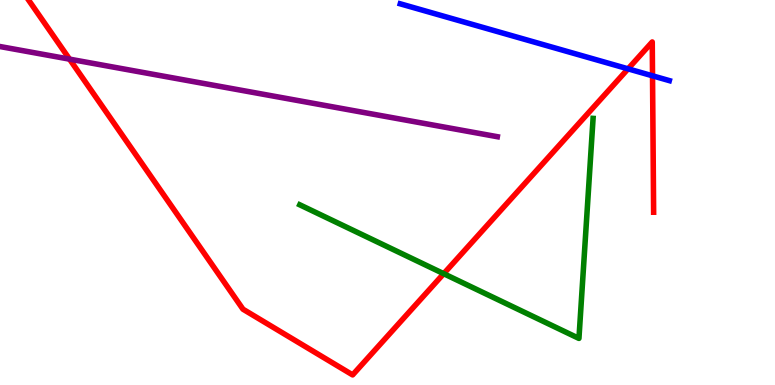[{'lines': ['blue', 'red'], 'intersections': [{'x': 8.1, 'y': 8.21}, {'x': 8.42, 'y': 8.03}]}, {'lines': ['green', 'red'], 'intersections': [{'x': 5.73, 'y': 2.89}]}, {'lines': ['purple', 'red'], 'intersections': [{'x': 0.897, 'y': 8.46}]}, {'lines': ['blue', 'green'], 'intersections': []}, {'lines': ['blue', 'purple'], 'intersections': []}, {'lines': ['green', 'purple'], 'intersections': []}]